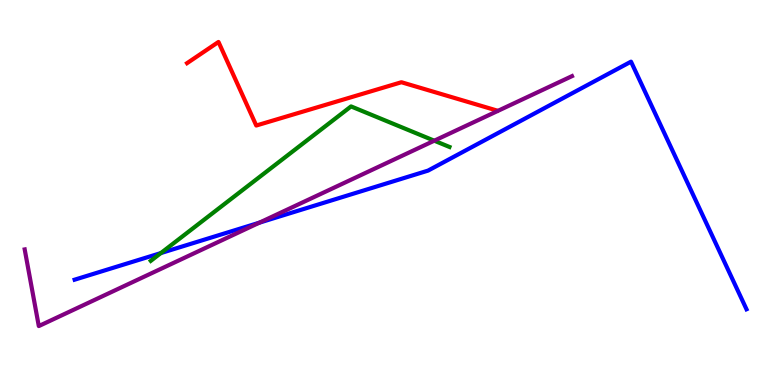[{'lines': ['blue', 'red'], 'intersections': []}, {'lines': ['green', 'red'], 'intersections': []}, {'lines': ['purple', 'red'], 'intersections': []}, {'lines': ['blue', 'green'], 'intersections': [{'x': 2.08, 'y': 3.43}]}, {'lines': ['blue', 'purple'], 'intersections': [{'x': 3.35, 'y': 4.22}]}, {'lines': ['green', 'purple'], 'intersections': [{'x': 5.6, 'y': 6.35}]}]